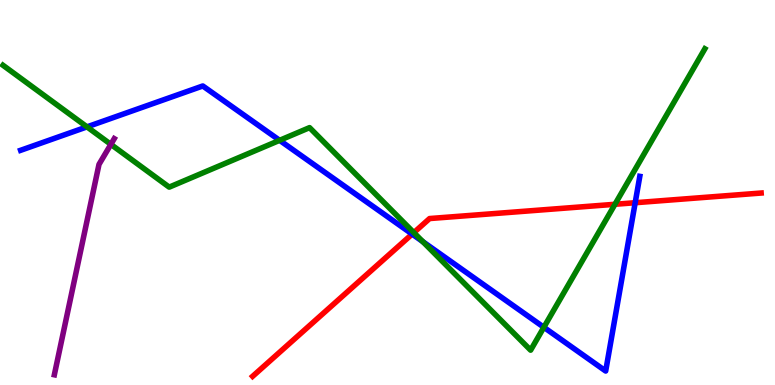[{'lines': ['blue', 'red'], 'intersections': [{'x': 5.32, 'y': 3.92}, {'x': 8.2, 'y': 4.73}]}, {'lines': ['green', 'red'], 'intersections': [{'x': 5.34, 'y': 3.96}, {'x': 7.94, 'y': 4.69}]}, {'lines': ['purple', 'red'], 'intersections': []}, {'lines': ['blue', 'green'], 'intersections': [{'x': 1.12, 'y': 6.7}, {'x': 3.61, 'y': 6.36}, {'x': 5.46, 'y': 3.72}, {'x': 7.02, 'y': 1.5}]}, {'lines': ['blue', 'purple'], 'intersections': []}, {'lines': ['green', 'purple'], 'intersections': [{'x': 1.43, 'y': 6.25}]}]